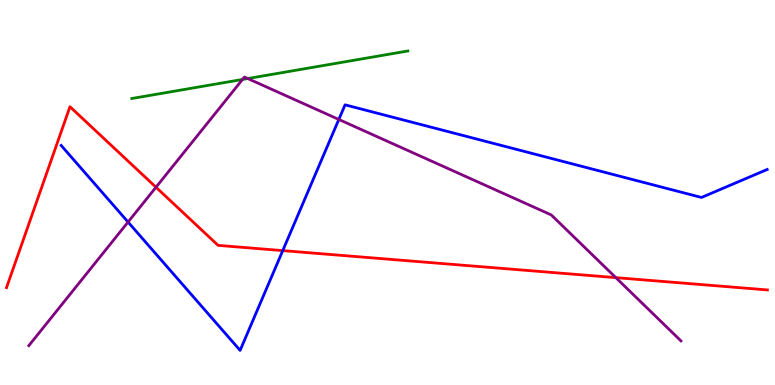[{'lines': ['blue', 'red'], 'intersections': [{'x': 3.65, 'y': 3.49}]}, {'lines': ['green', 'red'], 'intersections': []}, {'lines': ['purple', 'red'], 'intersections': [{'x': 2.01, 'y': 5.14}, {'x': 7.95, 'y': 2.79}]}, {'lines': ['blue', 'green'], 'intersections': []}, {'lines': ['blue', 'purple'], 'intersections': [{'x': 1.65, 'y': 4.23}, {'x': 4.37, 'y': 6.9}]}, {'lines': ['green', 'purple'], 'intersections': [{'x': 3.13, 'y': 7.94}, {'x': 3.2, 'y': 7.96}]}]